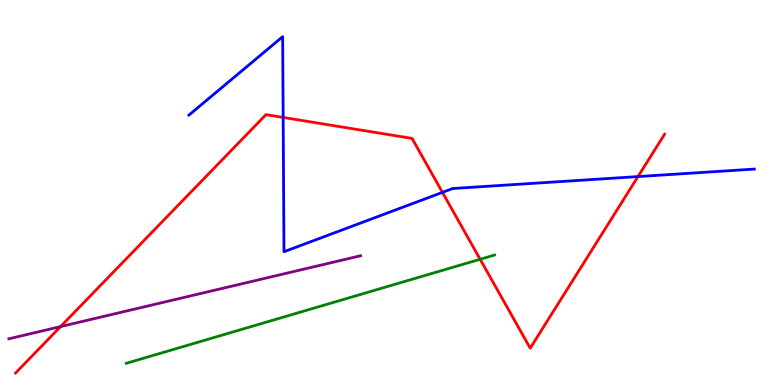[{'lines': ['blue', 'red'], 'intersections': [{'x': 3.65, 'y': 6.95}, {'x': 5.71, 'y': 5.0}, {'x': 8.23, 'y': 5.41}]}, {'lines': ['green', 'red'], 'intersections': [{'x': 6.2, 'y': 3.27}]}, {'lines': ['purple', 'red'], 'intersections': [{'x': 0.781, 'y': 1.52}]}, {'lines': ['blue', 'green'], 'intersections': []}, {'lines': ['blue', 'purple'], 'intersections': []}, {'lines': ['green', 'purple'], 'intersections': []}]